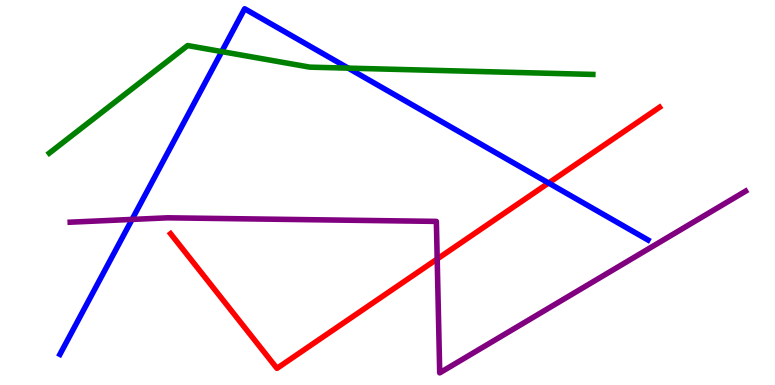[{'lines': ['blue', 'red'], 'intersections': [{'x': 7.08, 'y': 5.25}]}, {'lines': ['green', 'red'], 'intersections': []}, {'lines': ['purple', 'red'], 'intersections': [{'x': 5.64, 'y': 3.27}]}, {'lines': ['blue', 'green'], 'intersections': [{'x': 2.86, 'y': 8.66}, {'x': 4.49, 'y': 8.23}]}, {'lines': ['blue', 'purple'], 'intersections': [{'x': 1.7, 'y': 4.3}]}, {'lines': ['green', 'purple'], 'intersections': []}]